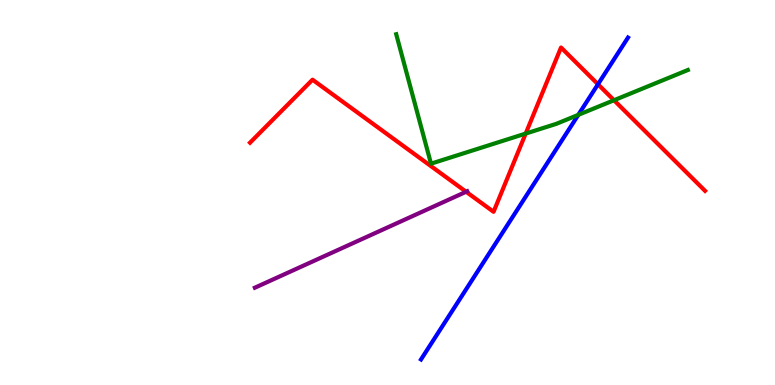[{'lines': ['blue', 'red'], 'intersections': [{'x': 7.72, 'y': 7.81}]}, {'lines': ['green', 'red'], 'intersections': [{'x': 6.78, 'y': 6.53}, {'x': 7.92, 'y': 7.4}]}, {'lines': ['purple', 'red'], 'intersections': [{'x': 6.01, 'y': 5.02}]}, {'lines': ['blue', 'green'], 'intersections': [{'x': 7.46, 'y': 7.02}]}, {'lines': ['blue', 'purple'], 'intersections': []}, {'lines': ['green', 'purple'], 'intersections': []}]